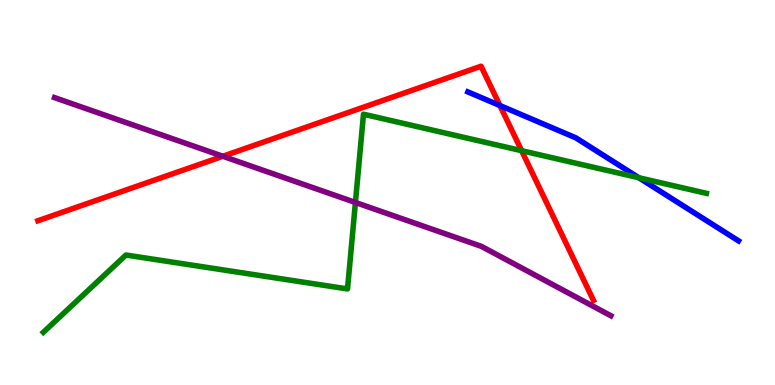[{'lines': ['blue', 'red'], 'intersections': [{'x': 6.45, 'y': 7.26}]}, {'lines': ['green', 'red'], 'intersections': [{'x': 6.73, 'y': 6.09}]}, {'lines': ['purple', 'red'], 'intersections': [{'x': 2.88, 'y': 5.94}]}, {'lines': ['blue', 'green'], 'intersections': [{'x': 8.24, 'y': 5.38}]}, {'lines': ['blue', 'purple'], 'intersections': []}, {'lines': ['green', 'purple'], 'intersections': [{'x': 4.59, 'y': 4.74}]}]